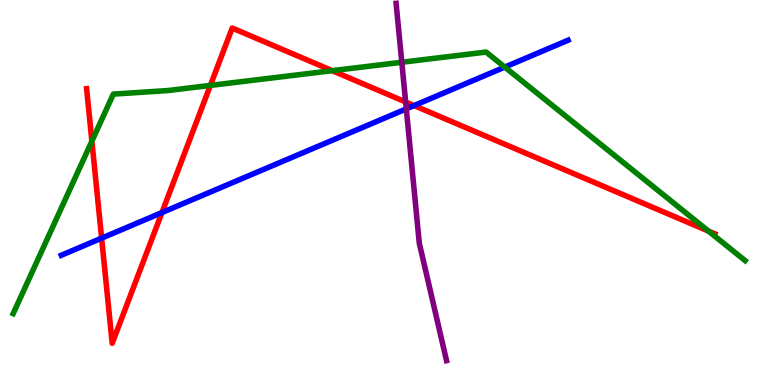[{'lines': ['blue', 'red'], 'intersections': [{'x': 1.31, 'y': 3.81}, {'x': 2.09, 'y': 4.48}, {'x': 5.34, 'y': 7.26}]}, {'lines': ['green', 'red'], 'intersections': [{'x': 1.19, 'y': 6.33}, {'x': 2.71, 'y': 7.78}, {'x': 4.29, 'y': 8.16}, {'x': 9.14, 'y': 4.0}]}, {'lines': ['purple', 'red'], 'intersections': [{'x': 5.23, 'y': 7.35}]}, {'lines': ['blue', 'green'], 'intersections': [{'x': 6.51, 'y': 8.26}]}, {'lines': ['blue', 'purple'], 'intersections': [{'x': 5.24, 'y': 7.17}]}, {'lines': ['green', 'purple'], 'intersections': [{'x': 5.18, 'y': 8.38}]}]